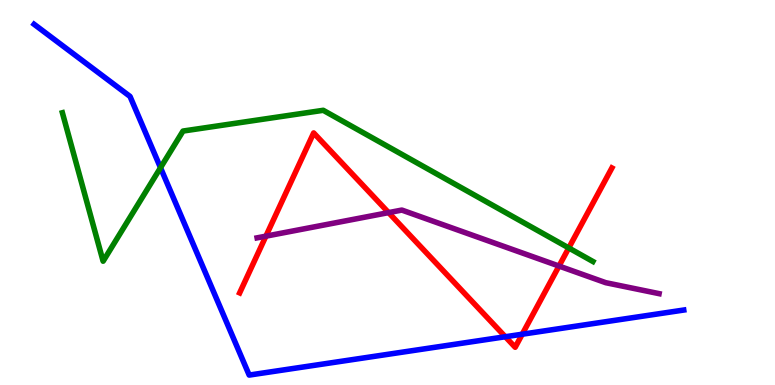[{'lines': ['blue', 'red'], 'intersections': [{'x': 6.52, 'y': 1.25}, {'x': 6.74, 'y': 1.32}]}, {'lines': ['green', 'red'], 'intersections': [{'x': 7.34, 'y': 3.56}]}, {'lines': ['purple', 'red'], 'intersections': [{'x': 3.43, 'y': 3.87}, {'x': 5.01, 'y': 4.48}, {'x': 7.21, 'y': 3.09}]}, {'lines': ['blue', 'green'], 'intersections': [{'x': 2.07, 'y': 5.64}]}, {'lines': ['blue', 'purple'], 'intersections': []}, {'lines': ['green', 'purple'], 'intersections': []}]